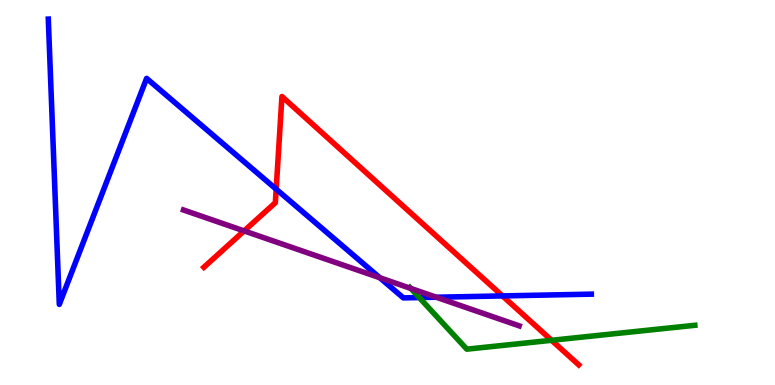[{'lines': ['blue', 'red'], 'intersections': [{'x': 3.56, 'y': 5.09}, {'x': 6.48, 'y': 2.31}]}, {'lines': ['green', 'red'], 'intersections': [{'x': 7.12, 'y': 1.16}]}, {'lines': ['purple', 'red'], 'intersections': [{'x': 3.15, 'y': 4.0}]}, {'lines': ['blue', 'green'], 'intersections': [{'x': 5.41, 'y': 2.27}]}, {'lines': ['blue', 'purple'], 'intersections': [{'x': 4.9, 'y': 2.79}, {'x': 5.63, 'y': 2.28}]}, {'lines': ['green', 'purple'], 'intersections': [{'x': 5.3, 'y': 2.51}]}]